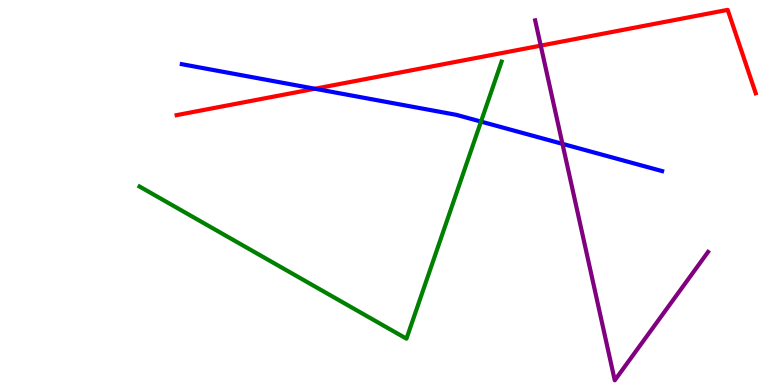[{'lines': ['blue', 'red'], 'intersections': [{'x': 4.06, 'y': 7.69}]}, {'lines': ['green', 'red'], 'intersections': []}, {'lines': ['purple', 'red'], 'intersections': [{'x': 6.98, 'y': 8.81}]}, {'lines': ['blue', 'green'], 'intersections': [{'x': 6.21, 'y': 6.84}]}, {'lines': ['blue', 'purple'], 'intersections': [{'x': 7.26, 'y': 6.26}]}, {'lines': ['green', 'purple'], 'intersections': []}]